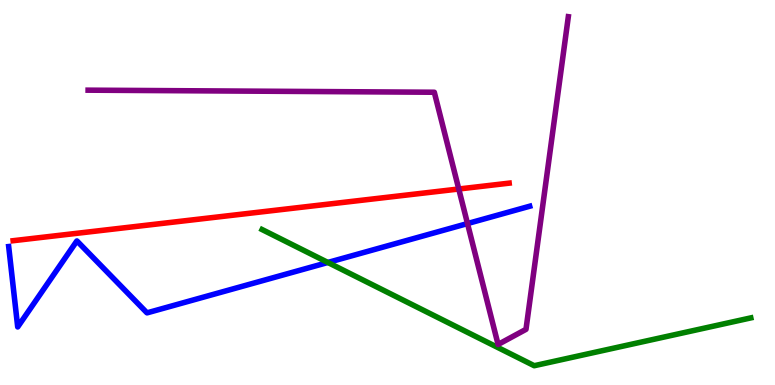[{'lines': ['blue', 'red'], 'intersections': []}, {'lines': ['green', 'red'], 'intersections': []}, {'lines': ['purple', 'red'], 'intersections': [{'x': 5.92, 'y': 5.09}]}, {'lines': ['blue', 'green'], 'intersections': [{'x': 4.23, 'y': 3.18}]}, {'lines': ['blue', 'purple'], 'intersections': [{'x': 6.03, 'y': 4.19}]}, {'lines': ['green', 'purple'], 'intersections': []}]